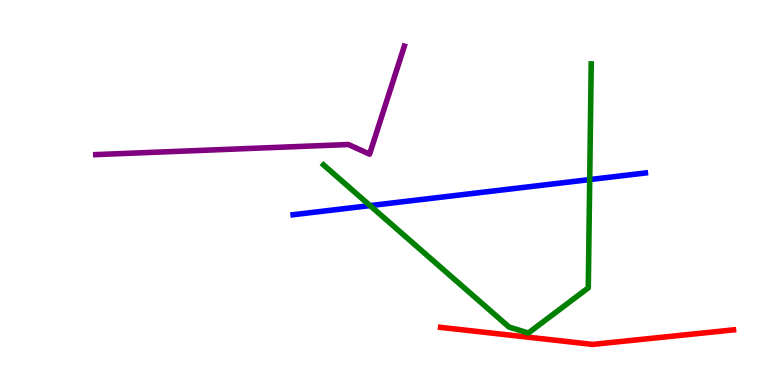[{'lines': ['blue', 'red'], 'intersections': []}, {'lines': ['green', 'red'], 'intersections': []}, {'lines': ['purple', 'red'], 'intersections': []}, {'lines': ['blue', 'green'], 'intersections': [{'x': 4.78, 'y': 4.66}, {'x': 7.61, 'y': 5.34}]}, {'lines': ['blue', 'purple'], 'intersections': []}, {'lines': ['green', 'purple'], 'intersections': []}]